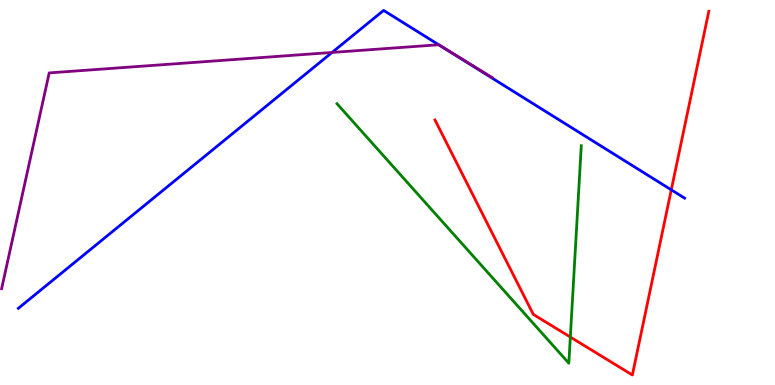[{'lines': ['blue', 'red'], 'intersections': [{'x': 8.66, 'y': 5.07}]}, {'lines': ['green', 'red'], 'intersections': [{'x': 7.36, 'y': 1.25}]}, {'lines': ['purple', 'red'], 'intersections': []}, {'lines': ['blue', 'green'], 'intersections': []}, {'lines': ['blue', 'purple'], 'intersections': [{'x': 4.28, 'y': 8.64}, {'x': 5.66, 'y': 8.84}]}, {'lines': ['green', 'purple'], 'intersections': []}]